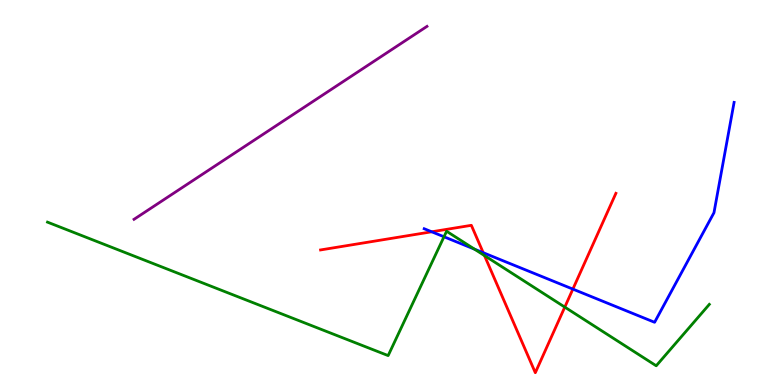[{'lines': ['blue', 'red'], 'intersections': [{'x': 5.57, 'y': 3.98}, {'x': 6.24, 'y': 3.44}, {'x': 7.39, 'y': 2.49}]}, {'lines': ['green', 'red'], 'intersections': [{'x': 6.25, 'y': 3.36}, {'x': 7.29, 'y': 2.02}]}, {'lines': ['purple', 'red'], 'intersections': []}, {'lines': ['blue', 'green'], 'intersections': [{'x': 5.73, 'y': 3.85}, {'x': 6.12, 'y': 3.53}]}, {'lines': ['blue', 'purple'], 'intersections': []}, {'lines': ['green', 'purple'], 'intersections': []}]